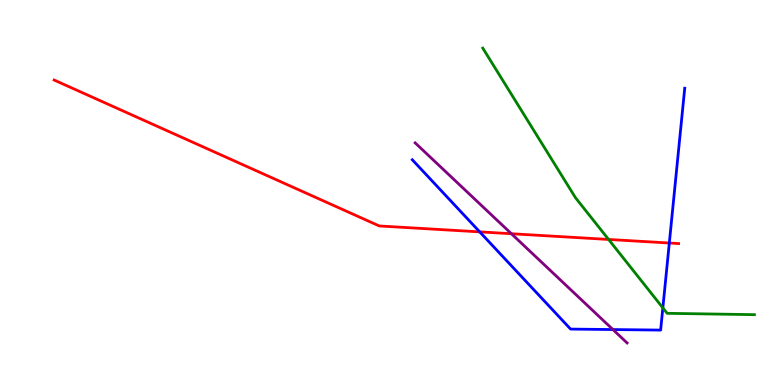[{'lines': ['blue', 'red'], 'intersections': [{'x': 6.19, 'y': 3.98}, {'x': 8.64, 'y': 3.69}]}, {'lines': ['green', 'red'], 'intersections': [{'x': 7.85, 'y': 3.78}]}, {'lines': ['purple', 'red'], 'intersections': [{'x': 6.6, 'y': 3.93}]}, {'lines': ['blue', 'green'], 'intersections': [{'x': 8.55, 'y': 2.0}]}, {'lines': ['blue', 'purple'], 'intersections': [{'x': 7.91, 'y': 1.44}]}, {'lines': ['green', 'purple'], 'intersections': []}]